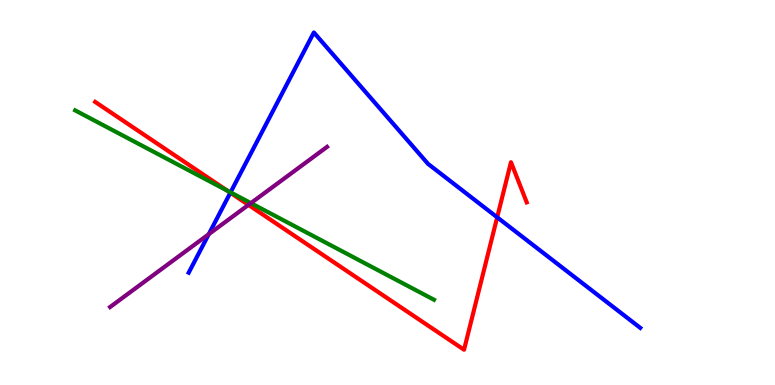[{'lines': ['blue', 'red'], 'intersections': [{'x': 2.97, 'y': 4.99}, {'x': 6.42, 'y': 4.36}]}, {'lines': ['green', 'red'], 'intersections': [{'x': 2.93, 'y': 5.05}]}, {'lines': ['purple', 'red'], 'intersections': [{'x': 3.21, 'y': 4.68}]}, {'lines': ['blue', 'green'], 'intersections': [{'x': 2.97, 'y': 5.0}]}, {'lines': ['blue', 'purple'], 'intersections': [{'x': 2.69, 'y': 3.92}]}, {'lines': ['green', 'purple'], 'intersections': [{'x': 3.24, 'y': 4.72}]}]